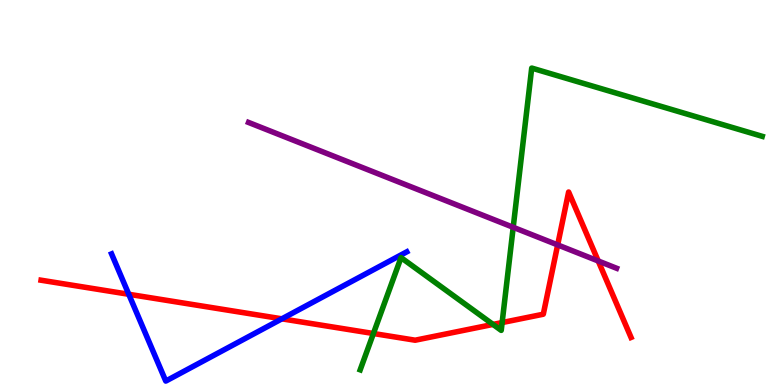[{'lines': ['blue', 'red'], 'intersections': [{'x': 1.66, 'y': 2.36}, {'x': 3.64, 'y': 1.72}]}, {'lines': ['green', 'red'], 'intersections': [{'x': 4.82, 'y': 1.34}, {'x': 6.36, 'y': 1.57}, {'x': 6.48, 'y': 1.62}]}, {'lines': ['purple', 'red'], 'intersections': [{'x': 7.2, 'y': 3.64}, {'x': 7.72, 'y': 3.22}]}, {'lines': ['blue', 'green'], 'intersections': []}, {'lines': ['blue', 'purple'], 'intersections': []}, {'lines': ['green', 'purple'], 'intersections': [{'x': 6.62, 'y': 4.1}]}]